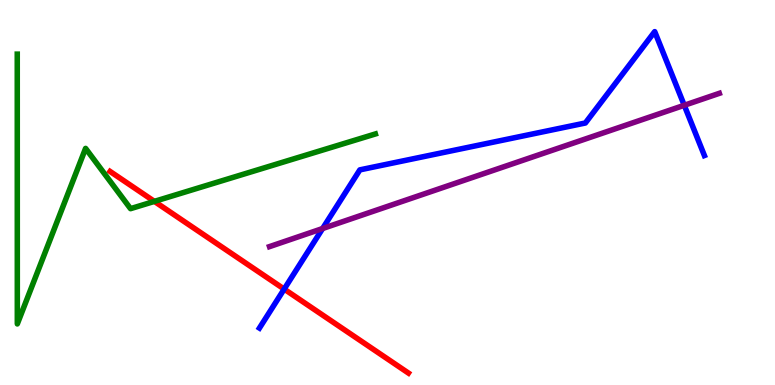[{'lines': ['blue', 'red'], 'intersections': [{'x': 3.67, 'y': 2.49}]}, {'lines': ['green', 'red'], 'intersections': [{'x': 1.99, 'y': 4.77}]}, {'lines': ['purple', 'red'], 'intersections': []}, {'lines': ['blue', 'green'], 'intersections': []}, {'lines': ['blue', 'purple'], 'intersections': [{'x': 4.16, 'y': 4.06}, {'x': 8.83, 'y': 7.27}]}, {'lines': ['green', 'purple'], 'intersections': []}]